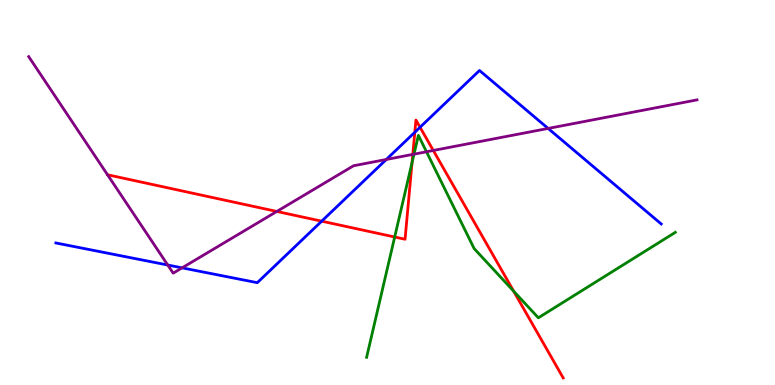[{'lines': ['blue', 'red'], 'intersections': [{'x': 4.15, 'y': 4.26}, {'x': 5.35, 'y': 6.56}, {'x': 5.42, 'y': 6.69}]}, {'lines': ['green', 'red'], 'intersections': [{'x': 5.09, 'y': 3.84}, {'x': 5.32, 'y': 5.78}, {'x': 6.63, 'y': 2.44}]}, {'lines': ['purple', 'red'], 'intersections': [{'x': 3.57, 'y': 4.51}, {'x': 5.33, 'y': 5.99}, {'x': 5.59, 'y': 6.09}]}, {'lines': ['blue', 'green'], 'intersections': []}, {'lines': ['blue', 'purple'], 'intersections': [{'x': 2.16, 'y': 3.12}, {'x': 2.35, 'y': 3.04}, {'x': 4.98, 'y': 5.86}, {'x': 7.07, 'y': 6.66}]}, {'lines': ['green', 'purple'], 'intersections': [{'x': 5.34, 'y': 6.0}, {'x': 5.5, 'y': 6.06}]}]